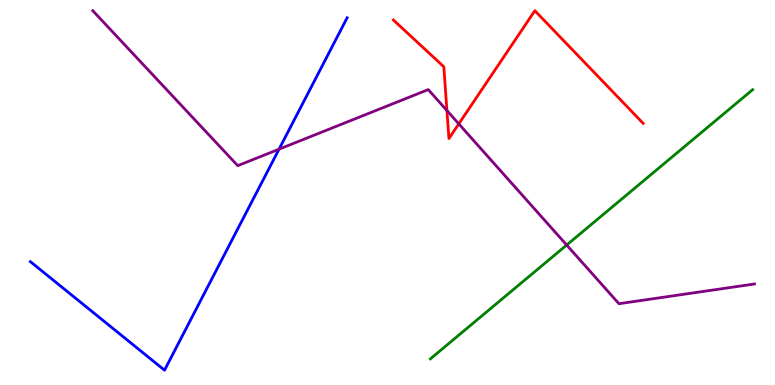[{'lines': ['blue', 'red'], 'intersections': []}, {'lines': ['green', 'red'], 'intersections': []}, {'lines': ['purple', 'red'], 'intersections': [{'x': 5.77, 'y': 7.13}, {'x': 5.92, 'y': 6.78}]}, {'lines': ['blue', 'green'], 'intersections': []}, {'lines': ['blue', 'purple'], 'intersections': [{'x': 3.6, 'y': 6.13}]}, {'lines': ['green', 'purple'], 'intersections': [{'x': 7.31, 'y': 3.64}]}]